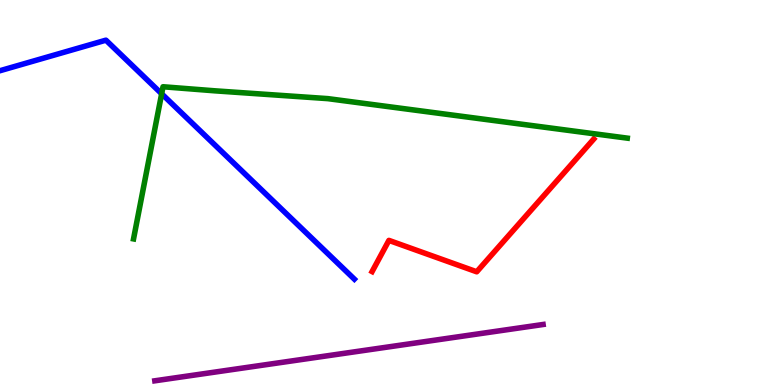[{'lines': ['blue', 'red'], 'intersections': []}, {'lines': ['green', 'red'], 'intersections': []}, {'lines': ['purple', 'red'], 'intersections': []}, {'lines': ['blue', 'green'], 'intersections': [{'x': 2.09, 'y': 7.56}]}, {'lines': ['blue', 'purple'], 'intersections': []}, {'lines': ['green', 'purple'], 'intersections': []}]